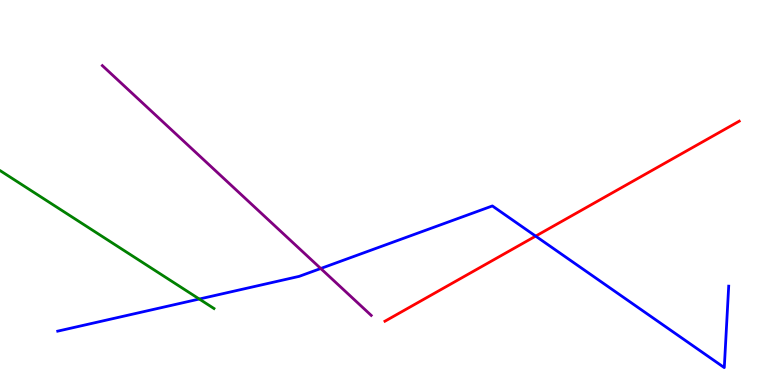[{'lines': ['blue', 'red'], 'intersections': [{'x': 6.91, 'y': 3.87}]}, {'lines': ['green', 'red'], 'intersections': []}, {'lines': ['purple', 'red'], 'intersections': []}, {'lines': ['blue', 'green'], 'intersections': [{'x': 2.57, 'y': 2.23}]}, {'lines': ['blue', 'purple'], 'intersections': [{'x': 4.14, 'y': 3.03}]}, {'lines': ['green', 'purple'], 'intersections': []}]